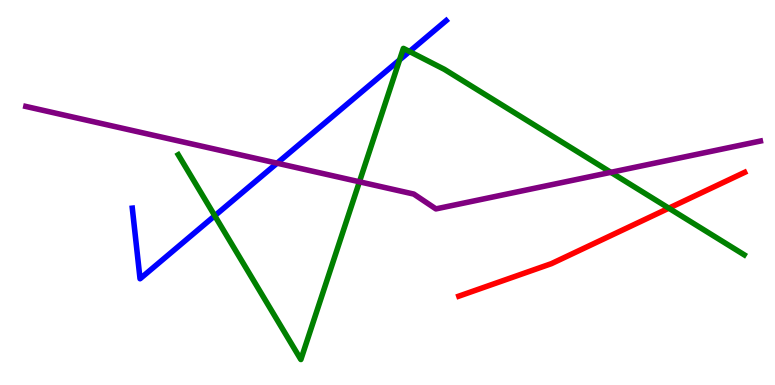[{'lines': ['blue', 'red'], 'intersections': []}, {'lines': ['green', 'red'], 'intersections': [{'x': 8.63, 'y': 4.59}]}, {'lines': ['purple', 'red'], 'intersections': []}, {'lines': ['blue', 'green'], 'intersections': [{'x': 2.77, 'y': 4.4}, {'x': 5.16, 'y': 8.44}, {'x': 5.28, 'y': 8.66}]}, {'lines': ['blue', 'purple'], 'intersections': [{'x': 3.58, 'y': 5.76}]}, {'lines': ['green', 'purple'], 'intersections': [{'x': 4.64, 'y': 5.28}, {'x': 7.88, 'y': 5.52}]}]